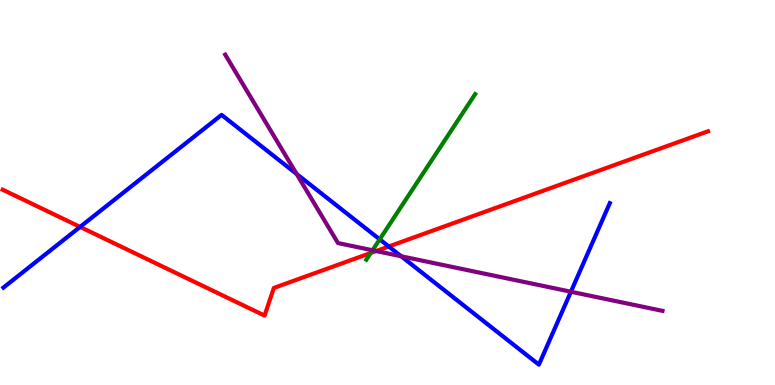[{'lines': ['blue', 'red'], 'intersections': [{'x': 1.03, 'y': 4.11}, {'x': 5.02, 'y': 3.6}]}, {'lines': ['green', 'red'], 'intersections': [{'x': 4.78, 'y': 3.43}]}, {'lines': ['purple', 'red'], 'intersections': [{'x': 4.85, 'y': 3.48}]}, {'lines': ['blue', 'green'], 'intersections': [{'x': 4.9, 'y': 3.78}]}, {'lines': ['blue', 'purple'], 'intersections': [{'x': 3.83, 'y': 5.48}, {'x': 5.18, 'y': 3.34}, {'x': 7.37, 'y': 2.42}]}, {'lines': ['green', 'purple'], 'intersections': [{'x': 4.81, 'y': 3.5}]}]